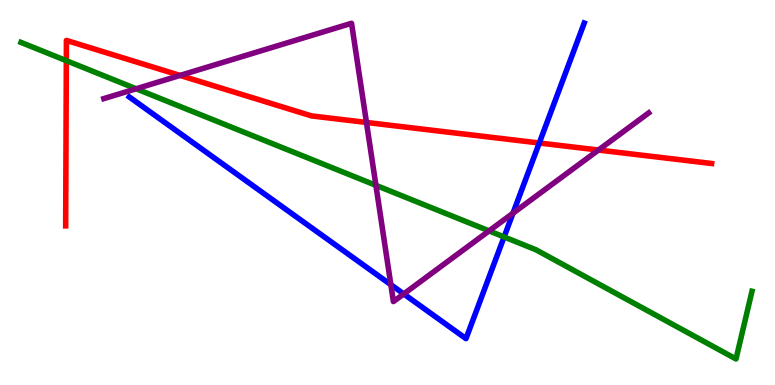[{'lines': ['blue', 'red'], 'intersections': [{'x': 6.96, 'y': 6.29}]}, {'lines': ['green', 'red'], 'intersections': [{'x': 0.856, 'y': 8.42}]}, {'lines': ['purple', 'red'], 'intersections': [{'x': 2.32, 'y': 8.04}, {'x': 4.73, 'y': 6.82}, {'x': 7.72, 'y': 6.1}]}, {'lines': ['blue', 'green'], 'intersections': [{'x': 6.5, 'y': 3.85}]}, {'lines': ['blue', 'purple'], 'intersections': [{'x': 5.04, 'y': 2.61}, {'x': 5.21, 'y': 2.37}, {'x': 6.62, 'y': 4.46}]}, {'lines': ['green', 'purple'], 'intersections': [{'x': 1.76, 'y': 7.69}, {'x': 4.85, 'y': 5.19}, {'x': 6.31, 'y': 4.0}]}]